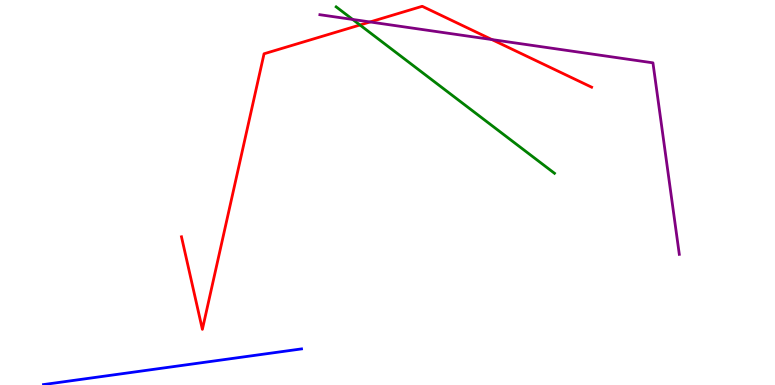[{'lines': ['blue', 'red'], 'intersections': []}, {'lines': ['green', 'red'], 'intersections': [{'x': 4.64, 'y': 9.35}]}, {'lines': ['purple', 'red'], 'intersections': [{'x': 4.77, 'y': 9.43}, {'x': 6.35, 'y': 8.97}]}, {'lines': ['blue', 'green'], 'intersections': []}, {'lines': ['blue', 'purple'], 'intersections': []}, {'lines': ['green', 'purple'], 'intersections': [{'x': 4.55, 'y': 9.49}]}]